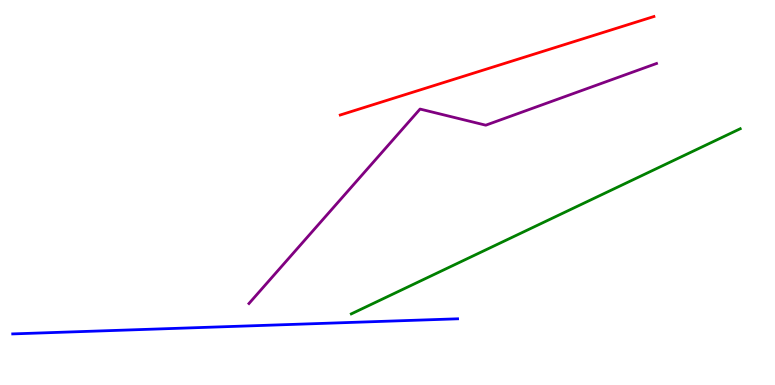[{'lines': ['blue', 'red'], 'intersections': []}, {'lines': ['green', 'red'], 'intersections': []}, {'lines': ['purple', 'red'], 'intersections': []}, {'lines': ['blue', 'green'], 'intersections': []}, {'lines': ['blue', 'purple'], 'intersections': []}, {'lines': ['green', 'purple'], 'intersections': []}]